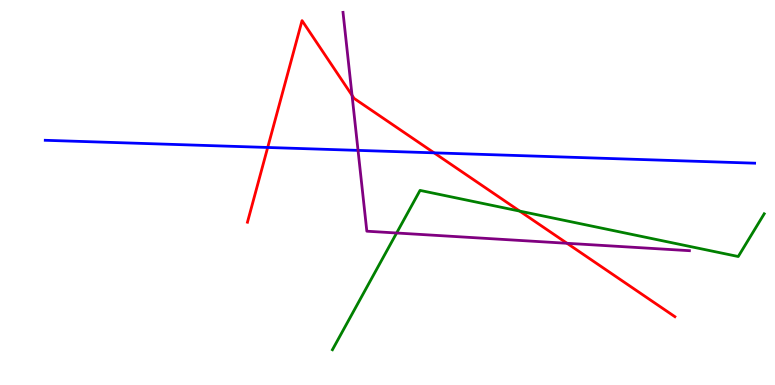[{'lines': ['blue', 'red'], 'intersections': [{'x': 3.45, 'y': 6.17}, {'x': 5.6, 'y': 6.03}]}, {'lines': ['green', 'red'], 'intersections': [{'x': 6.71, 'y': 4.52}]}, {'lines': ['purple', 'red'], 'intersections': [{'x': 4.54, 'y': 7.52}, {'x': 7.32, 'y': 3.68}]}, {'lines': ['blue', 'green'], 'intersections': []}, {'lines': ['blue', 'purple'], 'intersections': [{'x': 4.62, 'y': 6.09}]}, {'lines': ['green', 'purple'], 'intersections': [{'x': 5.12, 'y': 3.95}]}]